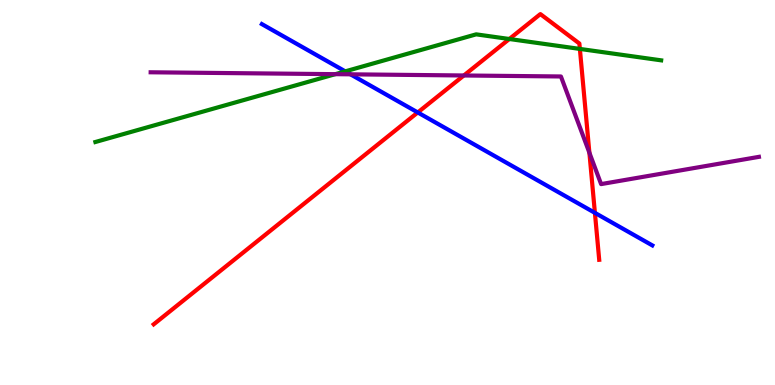[{'lines': ['blue', 'red'], 'intersections': [{'x': 5.39, 'y': 7.08}, {'x': 7.68, 'y': 4.47}]}, {'lines': ['green', 'red'], 'intersections': [{'x': 6.57, 'y': 8.99}, {'x': 7.48, 'y': 8.73}]}, {'lines': ['purple', 'red'], 'intersections': [{'x': 5.99, 'y': 8.04}, {'x': 7.61, 'y': 6.03}]}, {'lines': ['blue', 'green'], 'intersections': [{'x': 4.45, 'y': 8.15}]}, {'lines': ['blue', 'purple'], 'intersections': [{'x': 4.52, 'y': 8.07}]}, {'lines': ['green', 'purple'], 'intersections': [{'x': 4.33, 'y': 8.07}]}]